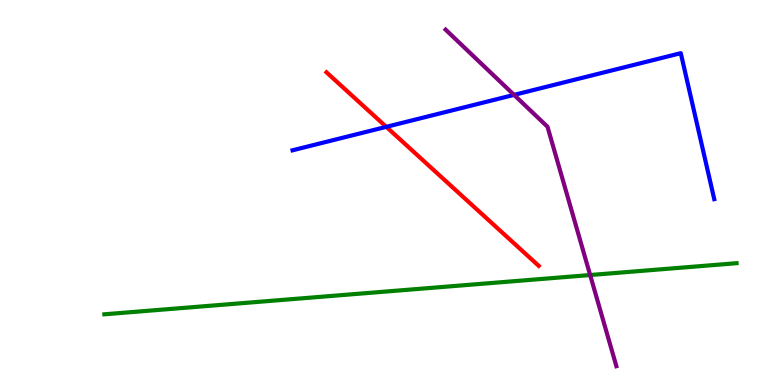[{'lines': ['blue', 'red'], 'intersections': [{'x': 4.98, 'y': 6.71}]}, {'lines': ['green', 'red'], 'intersections': []}, {'lines': ['purple', 'red'], 'intersections': []}, {'lines': ['blue', 'green'], 'intersections': []}, {'lines': ['blue', 'purple'], 'intersections': [{'x': 6.63, 'y': 7.54}]}, {'lines': ['green', 'purple'], 'intersections': [{'x': 7.61, 'y': 2.86}]}]